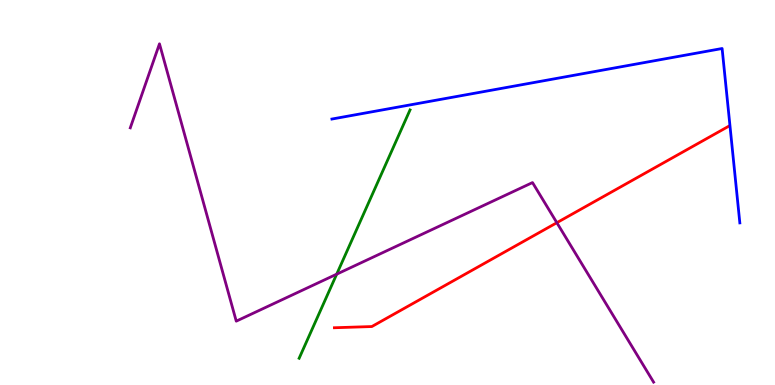[{'lines': ['blue', 'red'], 'intersections': []}, {'lines': ['green', 'red'], 'intersections': []}, {'lines': ['purple', 'red'], 'intersections': [{'x': 7.19, 'y': 4.22}]}, {'lines': ['blue', 'green'], 'intersections': []}, {'lines': ['blue', 'purple'], 'intersections': []}, {'lines': ['green', 'purple'], 'intersections': [{'x': 4.34, 'y': 2.88}]}]